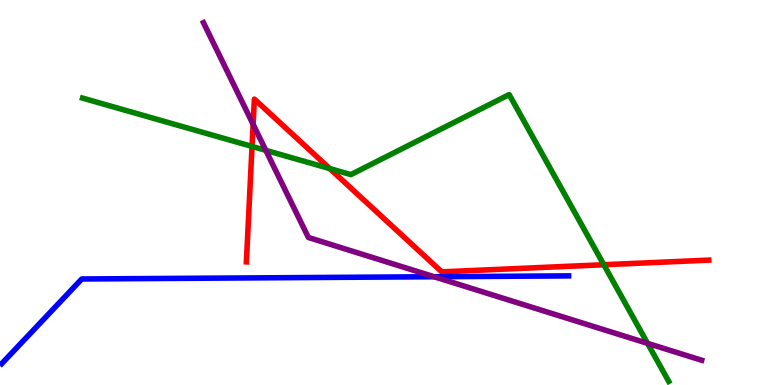[{'lines': ['blue', 'red'], 'intersections': []}, {'lines': ['green', 'red'], 'intersections': [{'x': 3.25, 'y': 6.2}, {'x': 4.25, 'y': 5.62}, {'x': 7.79, 'y': 3.12}]}, {'lines': ['purple', 'red'], 'intersections': [{'x': 3.27, 'y': 6.77}]}, {'lines': ['blue', 'green'], 'intersections': []}, {'lines': ['blue', 'purple'], 'intersections': [{'x': 5.6, 'y': 2.81}]}, {'lines': ['green', 'purple'], 'intersections': [{'x': 3.43, 'y': 6.09}, {'x': 8.36, 'y': 1.08}]}]